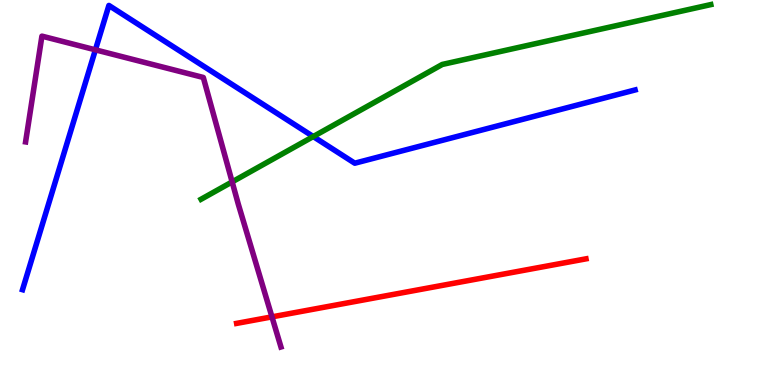[{'lines': ['blue', 'red'], 'intersections': []}, {'lines': ['green', 'red'], 'intersections': []}, {'lines': ['purple', 'red'], 'intersections': [{'x': 3.51, 'y': 1.77}]}, {'lines': ['blue', 'green'], 'intersections': [{'x': 4.04, 'y': 6.45}]}, {'lines': ['blue', 'purple'], 'intersections': [{'x': 1.23, 'y': 8.71}]}, {'lines': ['green', 'purple'], 'intersections': [{'x': 3.0, 'y': 5.28}]}]